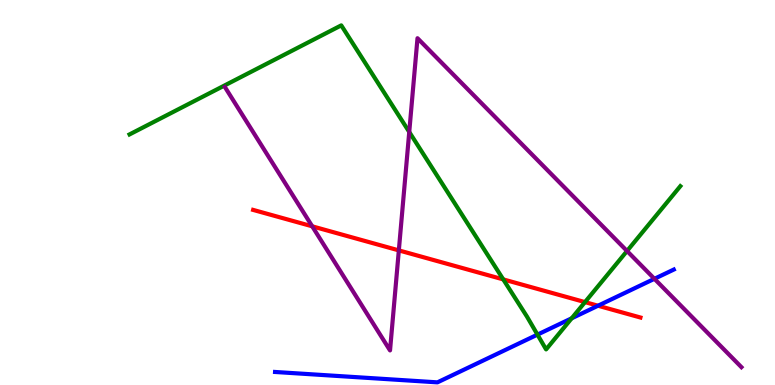[{'lines': ['blue', 'red'], 'intersections': [{'x': 7.72, 'y': 2.06}]}, {'lines': ['green', 'red'], 'intersections': [{'x': 6.49, 'y': 2.74}, {'x': 7.55, 'y': 2.15}]}, {'lines': ['purple', 'red'], 'intersections': [{'x': 4.03, 'y': 4.12}, {'x': 5.15, 'y': 3.5}]}, {'lines': ['blue', 'green'], 'intersections': [{'x': 6.94, 'y': 1.31}, {'x': 7.38, 'y': 1.73}]}, {'lines': ['blue', 'purple'], 'intersections': [{'x': 8.44, 'y': 2.76}]}, {'lines': ['green', 'purple'], 'intersections': [{'x': 5.28, 'y': 6.57}, {'x': 8.09, 'y': 3.48}]}]